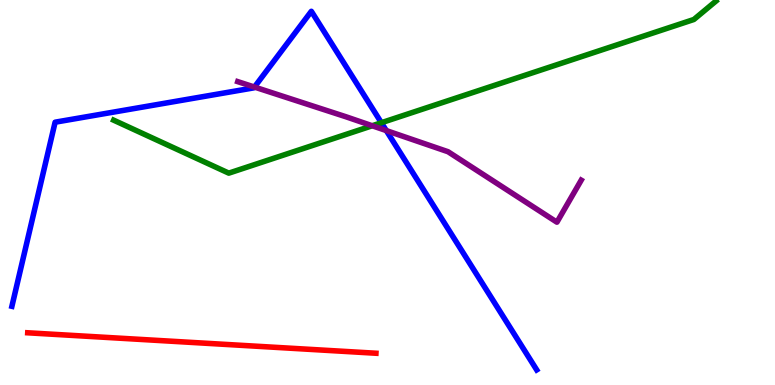[{'lines': ['blue', 'red'], 'intersections': []}, {'lines': ['green', 'red'], 'intersections': []}, {'lines': ['purple', 'red'], 'intersections': []}, {'lines': ['blue', 'green'], 'intersections': [{'x': 4.92, 'y': 6.81}]}, {'lines': ['blue', 'purple'], 'intersections': [{'x': 3.28, 'y': 7.74}, {'x': 4.98, 'y': 6.61}]}, {'lines': ['green', 'purple'], 'intersections': [{'x': 4.8, 'y': 6.73}]}]